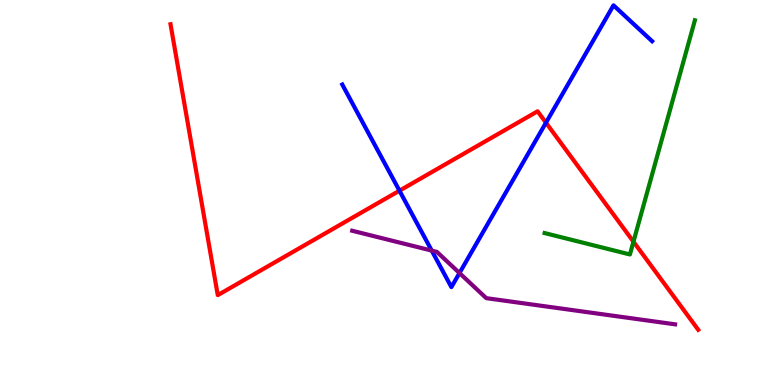[{'lines': ['blue', 'red'], 'intersections': [{'x': 5.15, 'y': 5.05}, {'x': 7.04, 'y': 6.81}]}, {'lines': ['green', 'red'], 'intersections': [{'x': 8.17, 'y': 3.72}]}, {'lines': ['purple', 'red'], 'intersections': []}, {'lines': ['blue', 'green'], 'intersections': []}, {'lines': ['blue', 'purple'], 'intersections': [{'x': 5.57, 'y': 3.49}, {'x': 5.93, 'y': 2.91}]}, {'lines': ['green', 'purple'], 'intersections': []}]